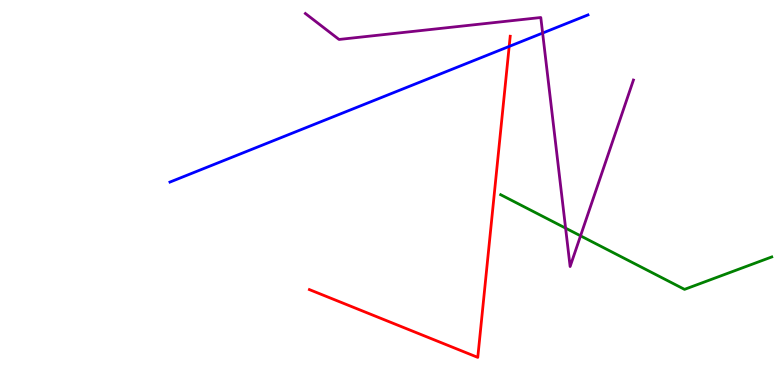[{'lines': ['blue', 'red'], 'intersections': [{'x': 6.57, 'y': 8.79}]}, {'lines': ['green', 'red'], 'intersections': []}, {'lines': ['purple', 'red'], 'intersections': []}, {'lines': ['blue', 'green'], 'intersections': []}, {'lines': ['blue', 'purple'], 'intersections': [{'x': 7.0, 'y': 9.14}]}, {'lines': ['green', 'purple'], 'intersections': [{'x': 7.3, 'y': 4.07}, {'x': 7.49, 'y': 3.87}]}]